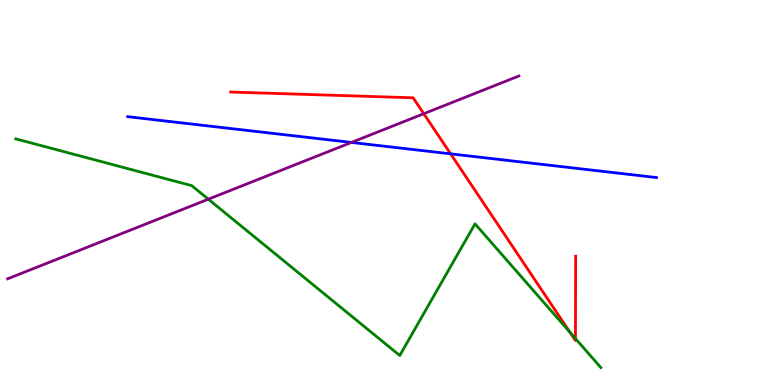[{'lines': ['blue', 'red'], 'intersections': [{'x': 5.81, 'y': 6.0}]}, {'lines': ['green', 'red'], 'intersections': [{'x': 7.35, 'y': 1.37}, {'x': 7.43, 'y': 1.21}]}, {'lines': ['purple', 'red'], 'intersections': [{'x': 5.47, 'y': 7.05}]}, {'lines': ['blue', 'green'], 'intersections': []}, {'lines': ['blue', 'purple'], 'intersections': [{'x': 4.53, 'y': 6.3}]}, {'lines': ['green', 'purple'], 'intersections': [{'x': 2.69, 'y': 4.83}]}]